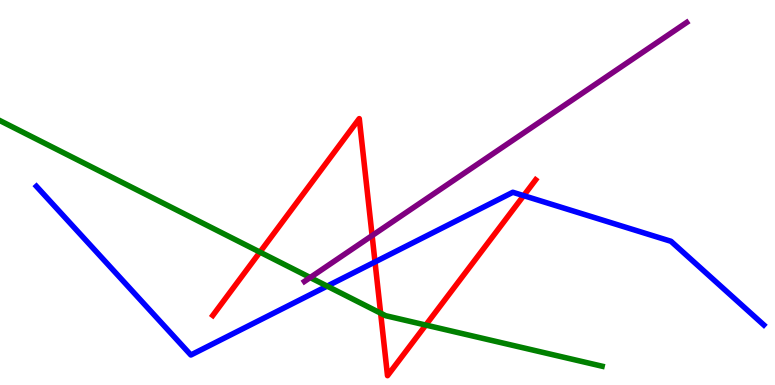[{'lines': ['blue', 'red'], 'intersections': [{'x': 4.84, 'y': 3.2}, {'x': 6.76, 'y': 4.92}]}, {'lines': ['green', 'red'], 'intersections': [{'x': 3.35, 'y': 3.45}, {'x': 4.91, 'y': 1.87}, {'x': 5.49, 'y': 1.56}]}, {'lines': ['purple', 'red'], 'intersections': [{'x': 4.8, 'y': 3.88}]}, {'lines': ['blue', 'green'], 'intersections': [{'x': 4.22, 'y': 2.57}]}, {'lines': ['blue', 'purple'], 'intersections': []}, {'lines': ['green', 'purple'], 'intersections': [{'x': 4.0, 'y': 2.79}]}]